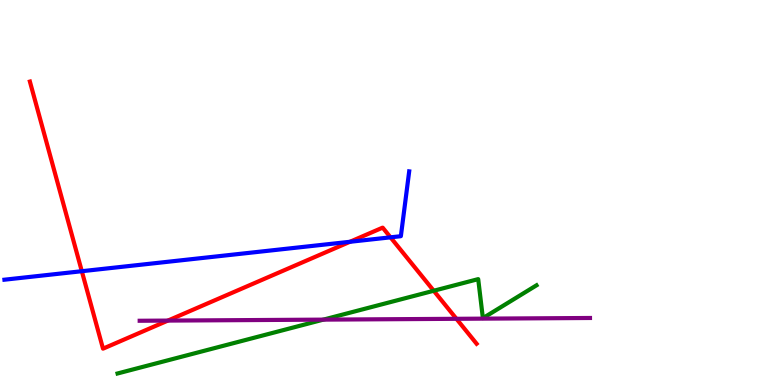[{'lines': ['blue', 'red'], 'intersections': [{'x': 1.06, 'y': 2.96}, {'x': 4.52, 'y': 3.72}, {'x': 5.04, 'y': 3.84}]}, {'lines': ['green', 'red'], 'intersections': [{'x': 5.6, 'y': 2.45}]}, {'lines': ['purple', 'red'], 'intersections': [{'x': 2.17, 'y': 1.67}, {'x': 5.89, 'y': 1.72}]}, {'lines': ['blue', 'green'], 'intersections': []}, {'lines': ['blue', 'purple'], 'intersections': []}, {'lines': ['green', 'purple'], 'intersections': [{'x': 4.17, 'y': 1.7}]}]